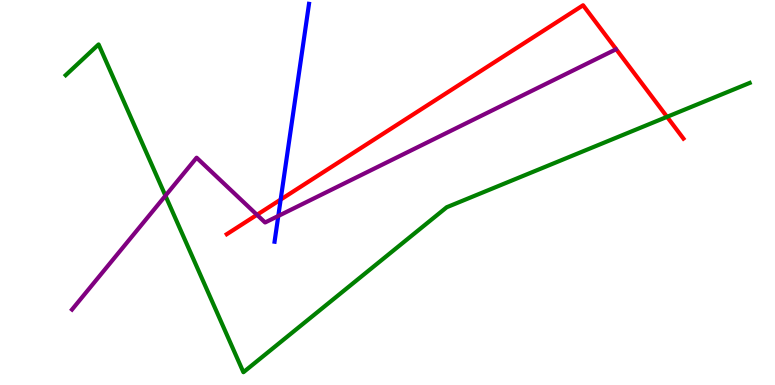[{'lines': ['blue', 'red'], 'intersections': [{'x': 3.62, 'y': 4.82}]}, {'lines': ['green', 'red'], 'intersections': [{'x': 8.61, 'y': 6.97}]}, {'lines': ['purple', 'red'], 'intersections': [{'x': 3.32, 'y': 4.42}]}, {'lines': ['blue', 'green'], 'intersections': []}, {'lines': ['blue', 'purple'], 'intersections': [{'x': 3.59, 'y': 4.39}]}, {'lines': ['green', 'purple'], 'intersections': [{'x': 2.13, 'y': 4.92}]}]